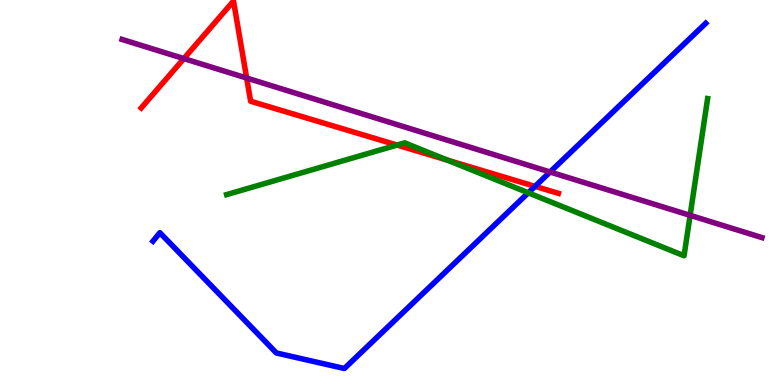[{'lines': ['blue', 'red'], 'intersections': [{'x': 6.9, 'y': 5.16}]}, {'lines': ['green', 'red'], 'intersections': [{'x': 5.12, 'y': 6.23}, {'x': 5.77, 'y': 5.84}]}, {'lines': ['purple', 'red'], 'intersections': [{'x': 2.37, 'y': 8.48}, {'x': 3.18, 'y': 7.97}]}, {'lines': ['blue', 'green'], 'intersections': [{'x': 6.82, 'y': 4.99}]}, {'lines': ['blue', 'purple'], 'intersections': [{'x': 7.1, 'y': 5.53}]}, {'lines': ['green', 'purple'], 'intersections': [{'x': 8.9, 'y': 4.41}]}]